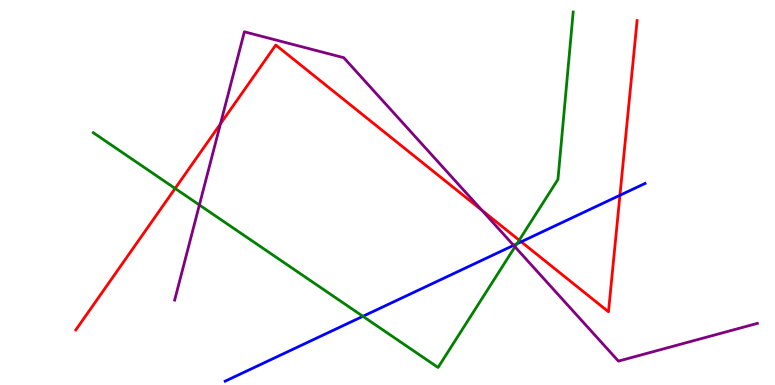[{'lines': ['blue', 'red'], 'intersections': [{'x': 6.72, 'y': 3.72}, {'x': 8.0, 'y': 4.93}]}, {'lines': ['green', 'red'], 'intersections': [{'x': 2.26, 'y': 5.11}, {'x': 6.7, 'y': 3.76}]}, {'lines': ['purple', 'red'], 'intersections': [{'x': 2.84, 'y': 6.78}, {'x': 6.22, 'y': 4.54}]}, {'lines': ['blue', 'green'], 'intersections': [{'x': 4.68, 'y': 1.78}, {'x': 6.67, 'y': 3.67}]}, {'lines': ['blue', 'purple'], 'intersections': [{'x': 6.63, 'y': 3.63}]}, {'lines': ['green', 'purple'], 'intersections': [{'x': 2.57, 'y': 4.68}, {'x': 6.64, 'y': 3.59}]}]